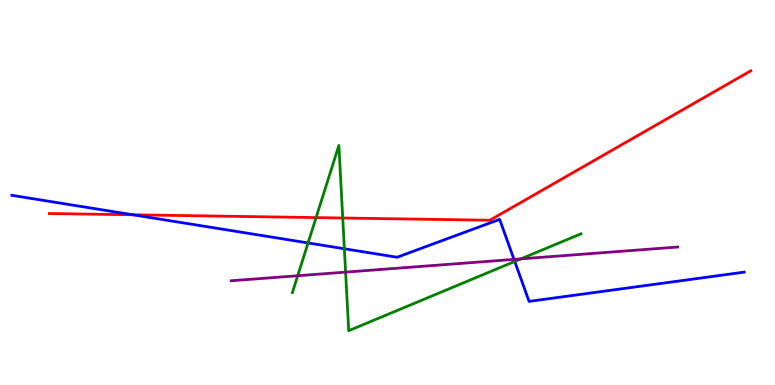[{'lines': ['blue', 'red'], 'intersections': [{'x': 1.72, 'y': 4.42}]}, {'lines': ['green', 'red'], 'intersections': [{'x': 4.08, 'y': 4.35}, {'x': 4.42, 'y': 4.34}]}, {'lines': ['purple', 'red'], 'intersections': []}, {'lines': ['blue', 'green'], 'intersections': [{'x': 3.98, 'y': 3.69}, {'x': 4.44, 'y': 3.54}, {'x': 6.64, 'y': 3.21}]}, {'lines': ['blue', 'purple'], 'intersections': [{'x': 6.63, 'y': 3.26}]}, {'lines': ['green', 'purple'], 'intersections': [{'x': 3.84, 'y': 2.84}, {'x': 4.46, 'y': 2.93}, {'x': 6.72, 'y': 3.28}]}]